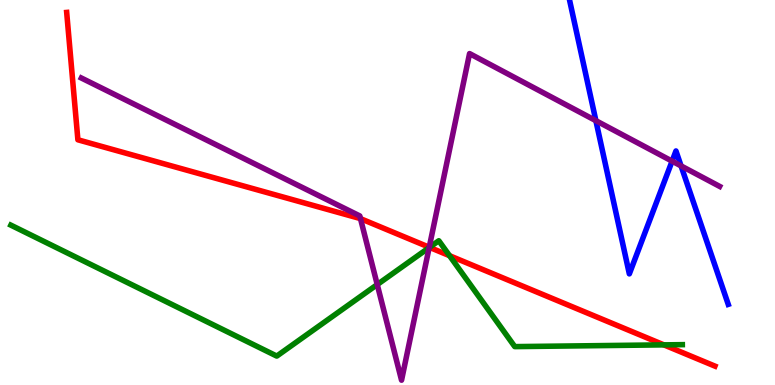[{'lines': ['blue', 'red'], 'intersections': []}, {'lines': ['green', 'red'], 'intersections': [{'x': 5.54, 'y': 3.58}, {'x': 5.8, 'y': 3.36}, {'x': 8.57, 'y': 1.04}]}, {'lines': ['purple', 'red'], 'intersections': [{'x': 4.65, 'y': 4.32}, {'x': 5.54, 'y': 3.58}]}, {'lines': ['blue', 'green'], 'intersections': []}, {'lines': ['blue', 'purple'], 'intersections': [{'x': 7.69, 'y': 6.87}, {'x': 8.67, 'y': 5.81}, {'x': 8.79, 'y': 5.69}]}, {'lines': ['green', 'purple'], 'intersections': [{'x': 4.87, 'y': 2.61}, {'x': 5.54, 'y': 3.57}]}]